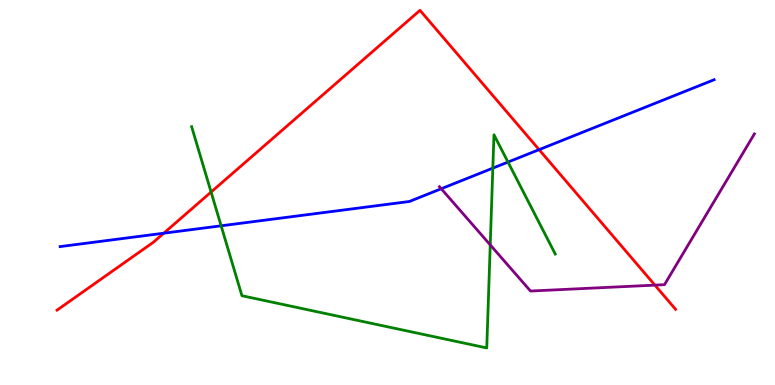[{'lines': ['blue', 'red'], 'intersections': [{'x': 2.11, 'y': 3.94}, {'x': 6.96, 'y': 6.11}]}, {'lines': ['green', 'red'], 'intersections': [{'x': 2.72, 'y': 5.01}]}, {'lines': ['purple', 'red'], 'intersections': [{'x': 8.45, 'y': 2.59}]}, {'lines': ['blue', 'green'], 'intersections': [{'x': 2.85, 'y': 4.14}, {'x': 6.36, 'y': 5.63}, {'x': 6.55, 'y': 5.79}]}, {'lines': ['blue', 'purple'], 'intersections': [{'x': 5.69, 'y': 5.1}]}, {'lines': ['green', 'purple'], 'intersections': [{'x': 6.33, 'y': 3.64}]}]